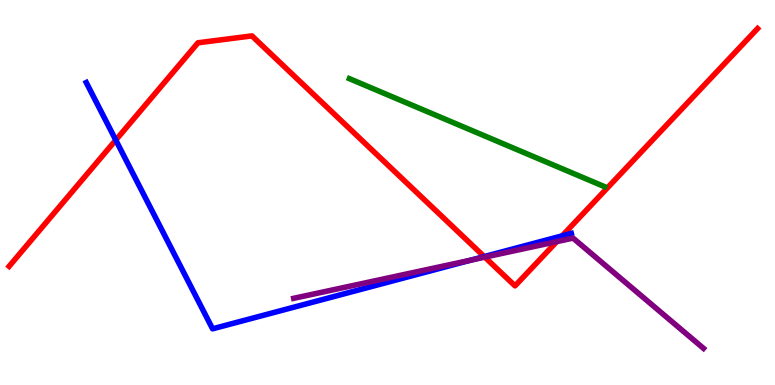[{'lines': ['blue', 'red'], 'intersections': [{'x': 1.49, 'y': 6.36}, {'x': 6.25, 'y': 3.34}, {'x': 7.25, 'y': 3.87}]}, {'lines': ['green', 'red'], 'intersections': []}, {'lines': ['purple', 'red'], 'intersections': [{'x': 6.26, 'y': 3.32}, {'x': 7.18, 'y': 3.72}]}, {'lines': ['blue', 'green'], 'intersections': []}, {'lines': ['blue', 'purple'], 'intersections': [{'x': 6.07, 'y': 3.24}]}, {'lines': ['green', 'purple'], 'intersections': []}]